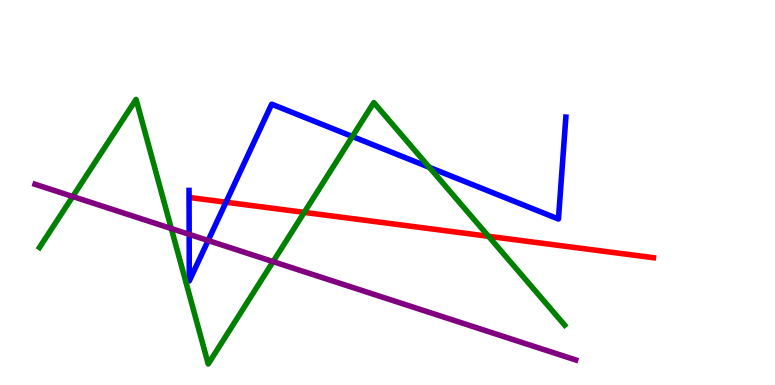[{'lines': ['blue', 'red'], 'intersections': [{'x': 2.92, 'y': 4.75}]}, {'lines': ['green', 'red'], 'intersections': [{'x': 3.93, 'y': 4.48}, {'x': 6.3, 'y': 3.86}]}, {'lines': ['purple', 'red'], 'intersections': []}, {'lines': ['blue', 'green'], 'intersections': [{'x': 4.55, 'y': 6.45}, {'x': 5.54, 'y': 5.65}]}, {'lines': ['blue', 'purple'], 'intersections': [{'x': 2.44, 'y': 3.91}, {'x': 2.69, 'y': 3.75}]}, {'lines': ['green', 'purple'], 'intersections': [{'x': 0.939, 'y': 4.9}, {'x': 2.21, 'y': 4.06}, {'x': 3.52, 'y': 3.2}]}]